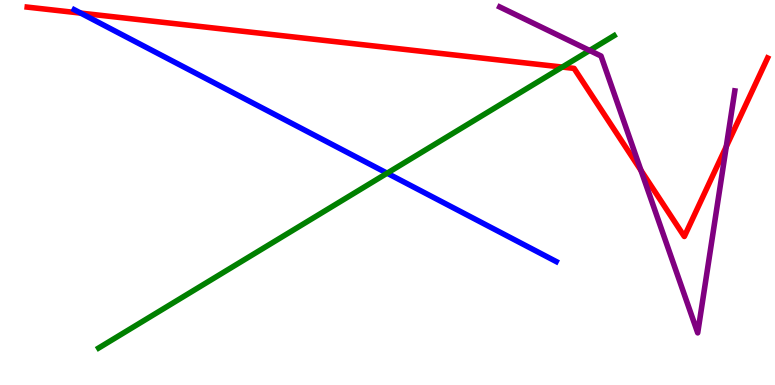[{'lines': ['blue', 'red'], 'intersections': [{'x': 1.04, 'y': 9.66}]}, {'lines': ['green', 'red'], 'intersections': [{'x': 7.25, 'y': 8.26}]}, {'lines': ['purple', 'red'], 'intersections': [{'x': 8.27, 'y': 5.57}, {'x': 9.37, 'y': 6.19}]}, {'lines': ['blue', 'green'], 'intersections': [{'x': 5.0, 'y': 5.5}]}, {'lines': ['blue', 'purple'], 'intersections': []}, {'lines': ['green', 'purple'], 'intersections': [{'x': 7.61, 'y': 8.69}]}]